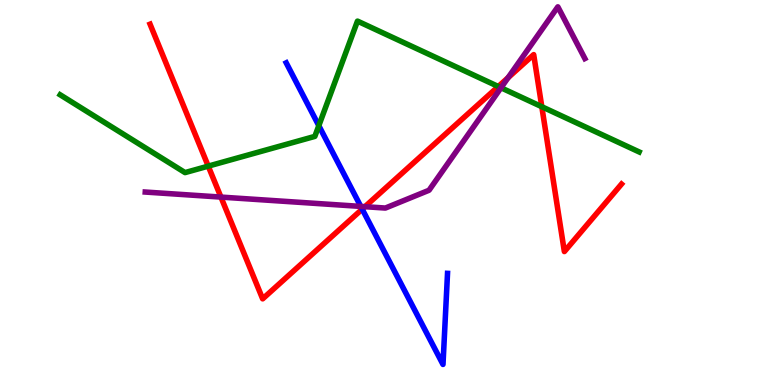[{'lines': ['blue', 'red'], 'intersections': [{'x': 4.67, 'y': 4.57}]}, {'lines': ['green', 'red'], 'intersections': [{'x': 2.69, 'y': 5.68}, {'x': 6.43, 'y': 7.75}, {'x': 6.99, 'y': 7.23}]}, {'lines': ['purple', 'red'], 'intersections': [{'x': 2.85, 'y': 4.88}, {'x': 4.71, 'y': 4.63}, {'x': 6.56, 'y': 7.98}]}, {'lines': ['blue', 'green'], 'intersections': [{'x': 4.11, 'y': 6.74}]}, {'lines': ['blue', 'purple'], 'intersections': [{'x': 4.66, 'y': 4.64}]}, {'lines': ['green', 'purple'], 'intersections': [{'x': 6.46, 'y': 7.72}]}]